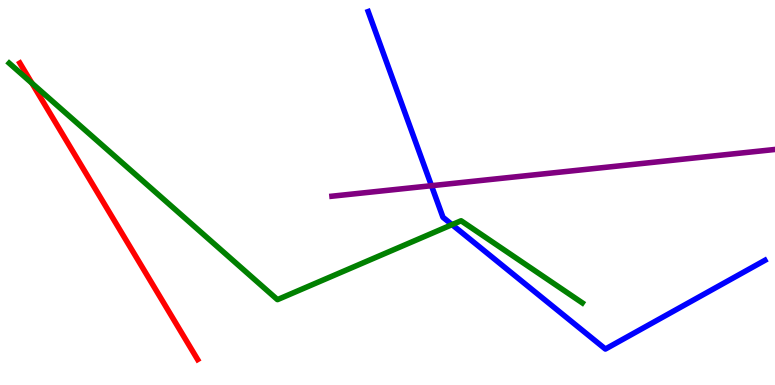[{'lines': ['blue', 'red'], 'intersections': []}, {'lines': ['green', 'red'], 'intersections': [{'x': 0.412, 'y': 7.84}]}, {'lines': ['purple', 'red'], 'intersections': []}, {'lines': ['blue', 'green'], 'intersections': [{'x': 5.83, 'y': 4.16}]}, {'lines': ['blue', 'purple'], 'intersections': [{'x': 5.57, 'y': 5.18}]}, {'lines': ['green', 'purple'], 'intersections': []}]